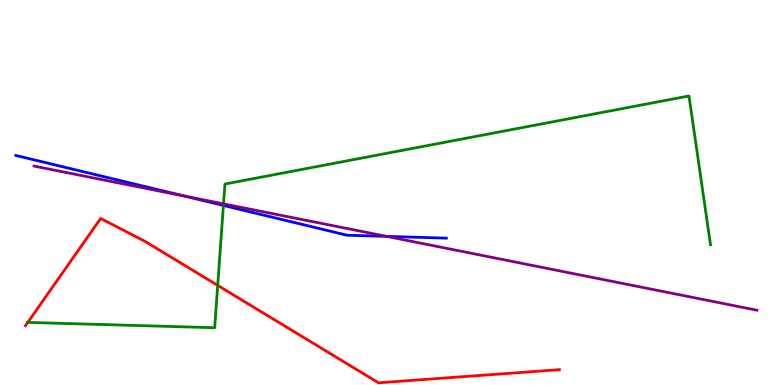[{'lines': ['blue', 'red'], 'intersections': []}, {'lines': ['green', 'red'], 'intersections': [{'x': 0.359, 'y': 1.63}, {'x': 2.81, 'y': 2.59}]}, {'lines': ['purple', 'red'], 'intersections': []}, {'lines': ['blue', 'green'], 'intersections': [{'x': 2.88, 'y': 4.66}]}, {'lines': ['blue', 'purple'], 'intersections': [{'x': 2.38, 'y': 4.91}, {'x': 4.99, 'y': 3.86}]}, {'lines': ['green', 'purple'], 'intersections': [{'x': 2.88, 'y': 4.7}]}]